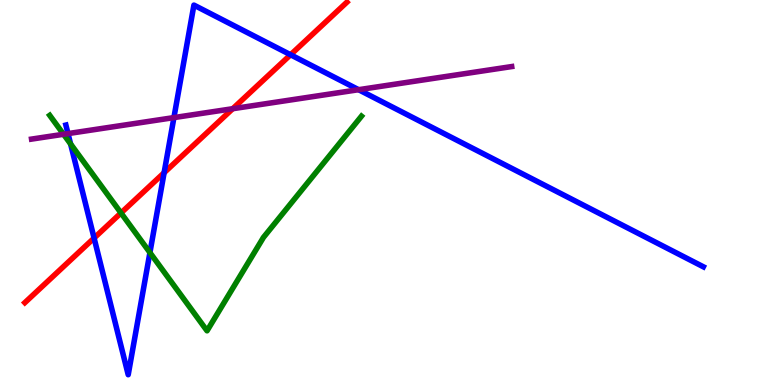[{'lines': ['blue', 'red'], 'intersections': [{'x': 1.21, 'y': 3.82}, {'x': 2.12, 'y': 5.51}, {'x': 3.75, 'y': 8.58}]}, {'lines': ['green', 'red'], 'intersections': [{'x': 1.56, 'y': 4.47}]}, {'lines': ['purple', 'red'], 'intersections': [{'x': 3.0, 'y': 7.18}]}, {'lines': ['blue', 'green'], 'intersections': [{'x': 0.911, 'y': 6.26}, {'x': 1.93, 'y': 3.44}]}, {'lines': ['blue', 'purple'], 'intersections': [{'x': 0.878, 'y': 6.53}, {'x': 2.24, 'y': 6.95}, {'x': 4.63, 'y': 7.67}]}, {'lines': ['green', 'purple'], 'intersections': [{'x': 0.82, 'y': 6.51}]}]